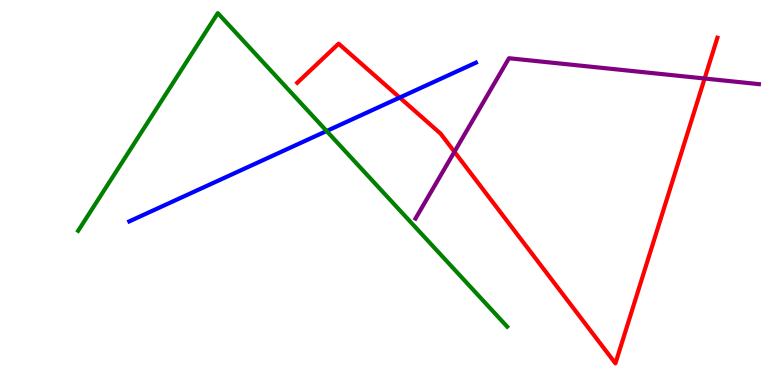[{'lines': ['blue', 'red'], 'intersections': [{'x': 5.16, 'y': 7.47}]}, {'lines': ['green', 'red'], 'intersections': []}, {'lines': ['purple', 'red'], 'intersections': [{'x': 5.86, 'y': 6.06}, {'x': 9.09, 'y': 7.96}]}, {'lines': ['blue', 'green'], 'intersections': [{'x': 4.21, 'y': 6.6}]}, {'lines': ['blue', 'purple'], 'intersections': []}, {'lines': ['green', 'purple'], 'intersections': []}]